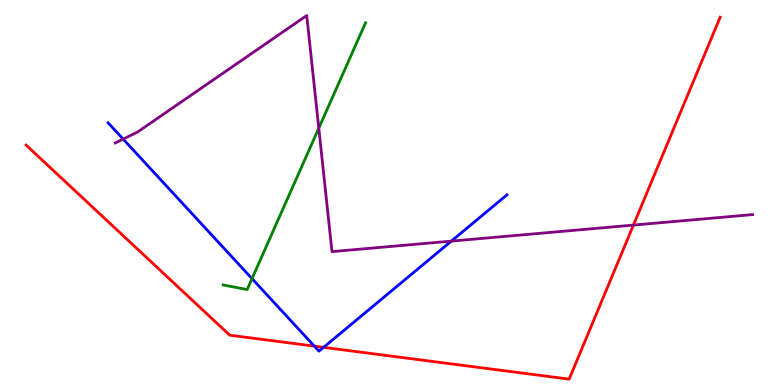[{'lines': ['blue', 'red'], 'intersections': [{'x': 4.06, 'y': 1.01}, {'x': 4.18, 'y': 0.978}]}, {'lines': ['green', 'red'], 'intersections': []}, {'lines': ['purple', 'red'], 'intersections': [{'x': 8.17, 'y': 4.15}]}, {'lines': ['blue', 'green'], 'intersections': [{'x': 3.25, 'y': 2.76}]}, {'lines': ['blue', 'purple'], 'intersections': [{'x': 1.59, 'y': 6.39}, {'x': 5.82, 'y': 3.74}]}, {'lines': ['green', 'purple'], 'intersections': [{'x': 4.11, 'y': 6.67}]}]